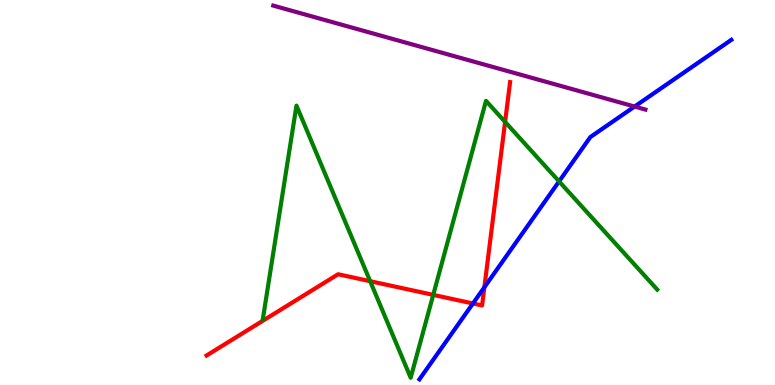[{'lines': ['blue', 'red'], 'intersections': [{'x': 6.1, 'y': 2.12}, {'x': 6.25, 'y': 2.54}]}, {'lines': ['green', 'red'], 'intersections': [{'x': 4.78, 'y': 2.7}, {'x': 5.59, 'y': 2.34}, {'x': 6.52, 'y': 6.83}]}, {'lines': ['purple', 'red'], 'intersections': []}, {'lines': ['blue', 'green'], 'intersections': [{'x': 7.21, 'y': 5.29}]}, {'lines': ['blue', 'purple'], 'intersections': [{'x': 8.19, 'y': 7.23}]}, {'lines': ['green', 'purple'], 'intersections': []}]